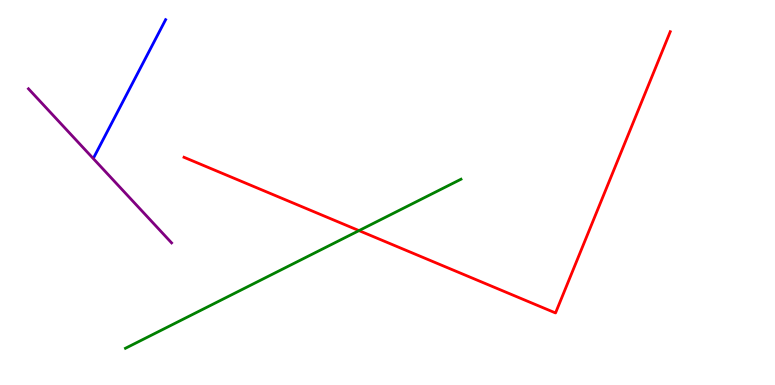[{'lines': ['blue', 'red'], 'intersections': []}, {'lines': ['green', 'red'], 'intersections': [{'x': 4.63, 'y': 4.01}]}, {'lines': ['purple', 'red'], 'intersections': []}, {'lines': ['blue', 'green'], 'intersections': []}, {'lines': ['blue', 'purple'], 'intersections': []}, {'lines': ['green', 'purple'], 'intersections': []}]